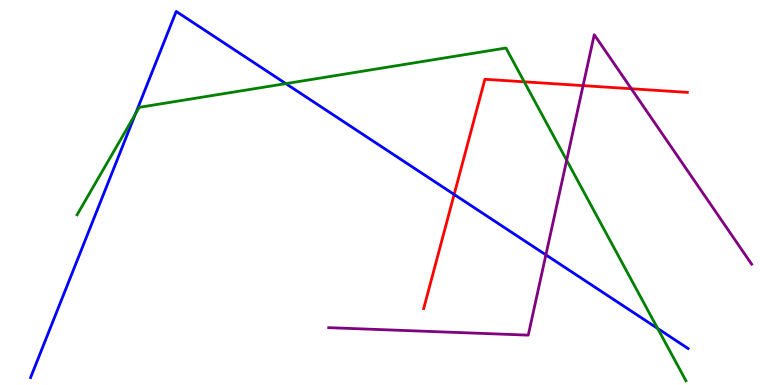[{'lines': ['blue', 'red'], 'intersections': [{'x': 5.86, 'y': 4.95}]}, {'lines': ['green', 'red'], 'intersections': [{'x': 6.76, 'y': 7.87}]}, {'lines': ['purple', 'red'], 'intersections': [{'x': 7.52, 'y': 7.78}, {'x': 8.15, 'y': 7.69}]}, {'lines': ['blue', 'green'], 'intersections': [{'x': 1.75, 'y': 7.04}, {'x': 3.69, 'y': 7.83}, {'x': 8.49, 'y': 1.47}]}, {'lines': ['blue', 'purple'], 'intersections': [{'x': 7.04, 'y': 3.38}]}, {'lines': ['green', 'purple'], 'intersections': [{'x': 7.31, 'y': 5.84}]}]